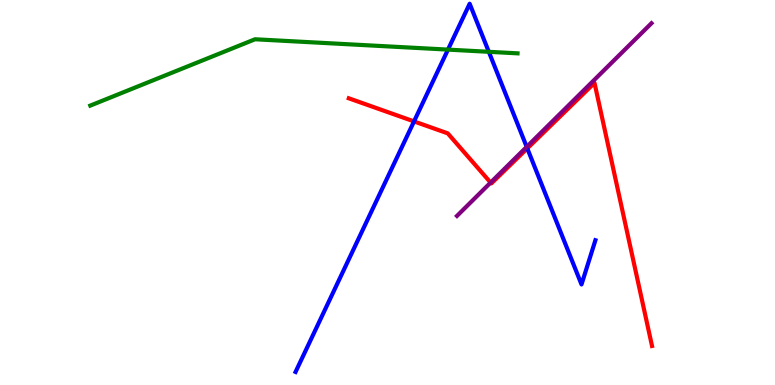[{'lines': ['blue', 'red'], 'intersections': [{'x': 5.34, 'y': 6.85}, {'x': 6.8, 'y': 6.15}]}, {'lines': ['green', 'red'], 'intersections': []}, {'lines': ['purple', 'red'], 'intersections': [{'x': 6.33, 'y': 5.26}]}, {'lines': ['blue', 'green'], 'intersections': [{'x': 5.78, 'y': 8.71}, {'x': 6.31, 'y': 8.65}]}, {'lines': ['blue', 'purple'], 'intersections': [{'x': 6.8, 'y': 6.19}]}, {'lines': ['green', 'purple'], 'intersections': []}]